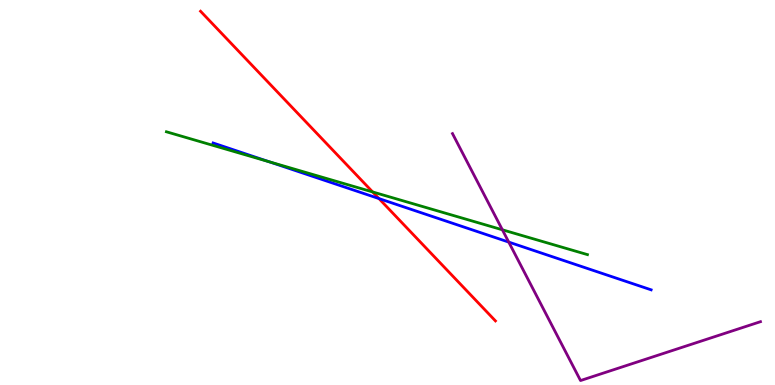[{'lines': ['blue', 'red'], 'intersections': [{'x': 4.89, 'y': 4.84}]}, {'lines': ['green', 'red'], 'intersections': [{'x': 4.81, 'y': 5.01}]}, {'lines': ['purple', 'red'], 'intersections': []}, {'lines': ['blue', 'green'], 'intersections': [{'x': 3.47, 'y': 5.8}]}, {'lines': ['blue', 'purple'], 'intersections': [{'x': 6.56, 'y': 3.71}]}, {'lines': ['green', 'purple'], 'intersections': [{'x': 6.48, 'y': 4.03}]}]